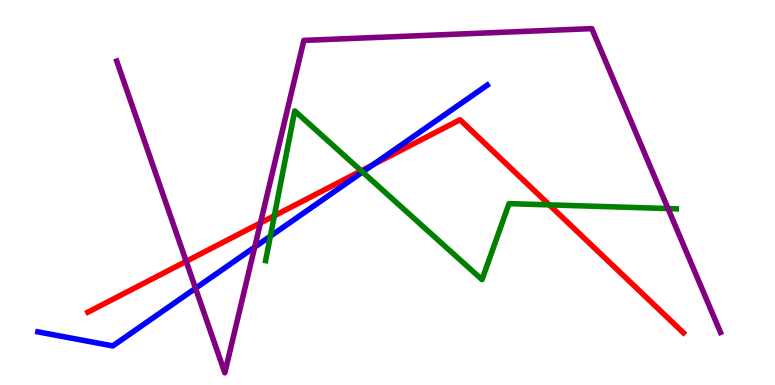[{'lines': ['blue', 'red'], 'intersections': [{'x': 4.81, 'y': 5.72}]}, {'lines': ['green', 'red'], 'intersections': [{'x': 3.54, 'y': 4.4}, {'x': 4.66, 'y': 5.56}, {'x': 7.09, 'y': 4.68}]}, {'lines': ['purple', 'red'], 'intersections': [{'x': 2.4, 'y': 3.21}, {'x': 3.36, 'y': 4.21}]}, {'lines': ['blue', 'green'], 'intersections': [{'x': 3.49, 'y': 3.87}, {'x': 4.68, 'y': 5.53}]}, {'lines': ['blue', 'purple'], 'intersections': [{'x': 2.52, 'y': 2.51}, {'x': 3.29, 'y': 3.58}]}, {'lines': ['green', 'purple'], 'intersections': [{'x': 8.62, 'y': 4.58}]}]